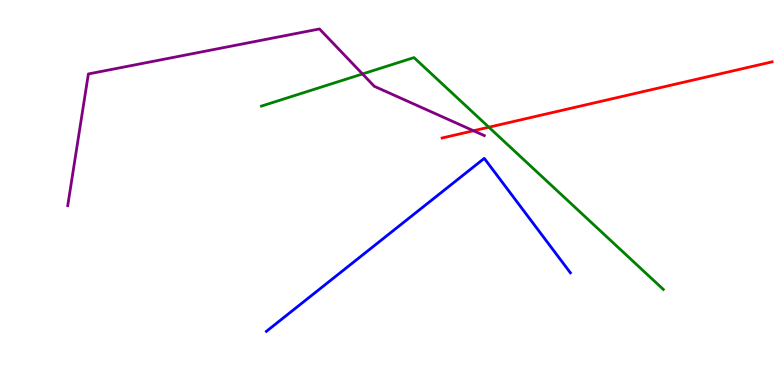[{'lines': ['blue', 'red'], 'intersections': []}, {'lines': ['green', 'red'], 'intersections': [{'x': 6.31, 'y': 6.7}]}, {'lines': ['purple', 'red'], 'intersections': [{'x': 6.11, 'y': 6.6}]}, {'lines': ['blue', 'green'], 'intersections': []}, {'lines': ['blue', 'purple'], 'intersections': []}, {'lines': ['green', 'purple'], 'intersections': [{'x': 4.68, 'y': 8.08}]}]